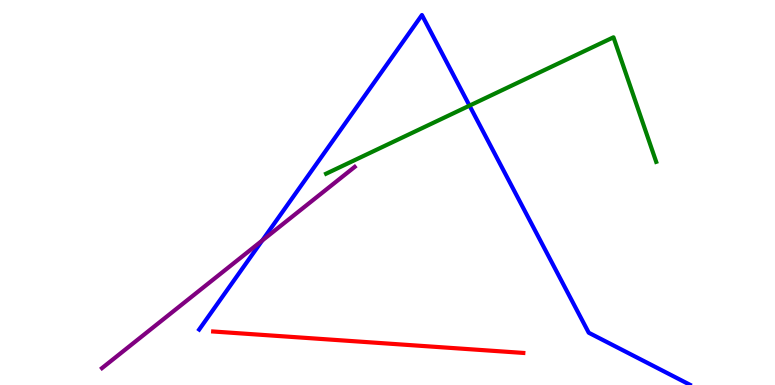[{'lines': ['blue', 'red'], 'intersections': []}, {'lines': ['green', 'red'], 'intersections': []}, {'lines': ['purple', 'red'], 'intersections': []}, {'lines': ['blue', 'green'], 'intersections': [{'x': 6.06, 'y': 7.26}]}, {'lines': ['blue', 'purple'], 'intersections': [{'x': 3.38, 'y': 3.75}]}, {'lines': ['green', 'purple'], 'intersections': []}]